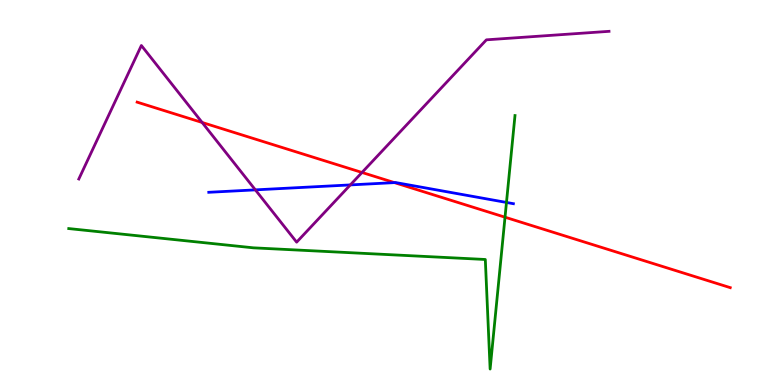[{'lines': ['blue', 'red'], 'intersections': [{'x': 5.09, 'y': 5.26}]}, {'lines': ['green', 'red'], 'intersections': [{'x': 6.52, 'y': 4.36}]}, {'lines': ['purple', 'red'], 'intersections': [{'x': 2.61, 'y': 6.82}, {'x': 4.67, 'y': 5.52}]}, {'lines': ['blue', 'green'], 'intersections': [{'x': 6.54, 'y': 4.74}]}, {'lines': ['blue', 'purple'], 'intersections': [{'x': 3.29, 'y': 5.07}, {'x': 4.52, 'y': 5.2}]}, {'lines': ['green', 'purple'], 'intersections': []}]